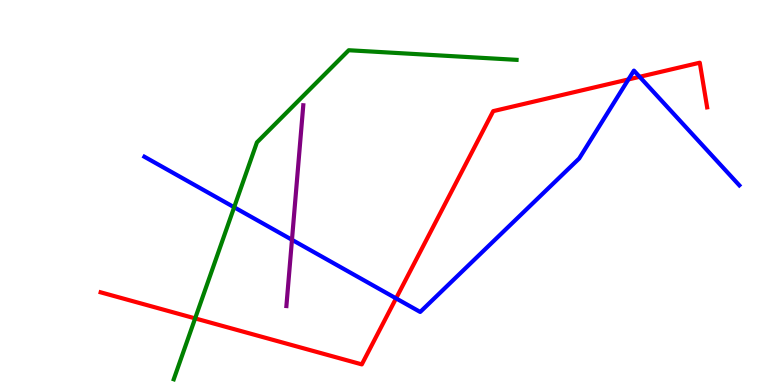[{'lines': ['blue', 'red'], 'intersections': [{'x': 5.11, 'y': 2.25}, {'x': 8.11, 'y': 7.94}, {'x': 8.25, 'y': 8.0}]}, {'lines': ['green', 'red'], 'intersections': [{'x': 2.52, 'y': 1.73}]}, {'lines': ['purple', 'red'], 'intersections': []}, {'lines': ['blue', 'green'], 'intersections': [{'x': 3.02, 'y': 4.62}]}, {'lines': ['blue', 'purple'], 'intersections': [{'x': 3.77, 'y': 3.77}]}, {'lines': ['green', 'purple'], 'intersections': []}]